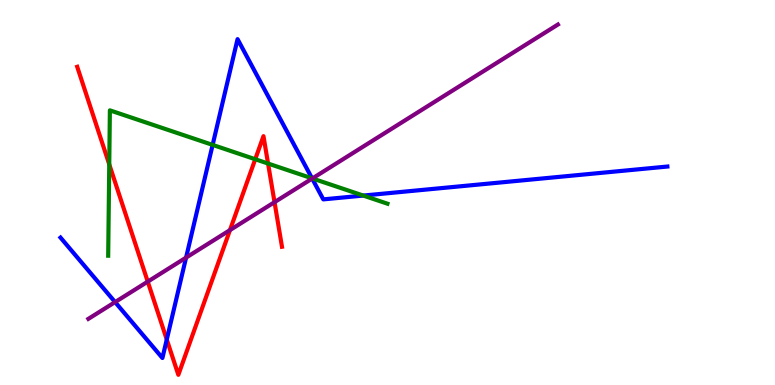[{'lines': ['blue', 'red'], 'intersections': [{'x': 2.15, 'y': 1.18}]}, {'lines': ['green', 'red'], 'intersections': [{'x': 1.41, 'y': 5.73}, {'x': 3.29, 'y': 5.86}, {'x': 3.46, 'y': 5.75}]}, {'lines': ['purple', 'red'], 'intersections': [{'x': 1.91, 'y': 2.69}, {'x': 2.97, 'y': 4.02}, {'x': 3.54, 'y': 4.75}]}, {'lines': ['blue', 'green'], 'intersections': [{'x': 2.74, 'y': 6.24}, {'x': 4.03, 'y': 5.37}, {'x': 4.69, 'y': 4.92}]}, {'lines': ['blue', 'purple'], 'intersections': [{'x': 1.49, 'y': 2.15}, {'x': 2.4, 'y': 3.31}, {'x': 4.03, 'y': 5.36}]}, {'lines': ['green', 'purple'], 'intersections': [{'x': 4.03, 'y': 5.37}]}]